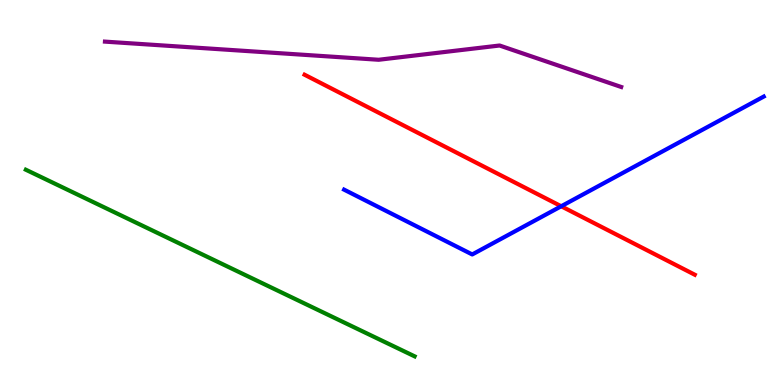[{'lines': ['blue', 'red'], 'intersections': [{'x': 7.24, 'y': 4.64}]}, {'lines': ['green', 'red'], 'intersections': []}, {'lines': ['purple', 'red'], 'intersections': []}, {'lines': ['blue', 'green'], 'intersections': []}, {'lines': ['blue', 'purple'], 'intersections': []}, {'lines': ['green', 'purple'], 'intersections': []}]